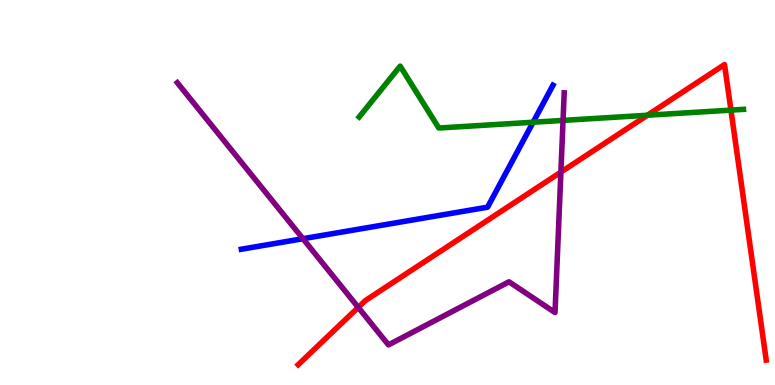[{'lines': ['blue', 'red'], 'intersections': []}, {'lines': ['green', 'red'], 'intersections': [{'x': 8.35, 'y': 7.01}, {'x': 9.43, 'y': 7.14}]}, {'lines': ['purple', 'red'], 'intersections': [{'x': 4.62, 'y': 2.02}, {'x': 7.24, 'y': 5.53}]}, {'lines': ['blue', 'green'], 'intersections': [{'x': 6.88, 'y': 6.82}]}, {'lines': ['blue', 'purple'], 'intersections': [{'x': 3.91, 'y': 3.8}]}, {'lines': ['green', 'purple'], 'intersections': [{'x': 7.27, 'y': 6.87}]}]